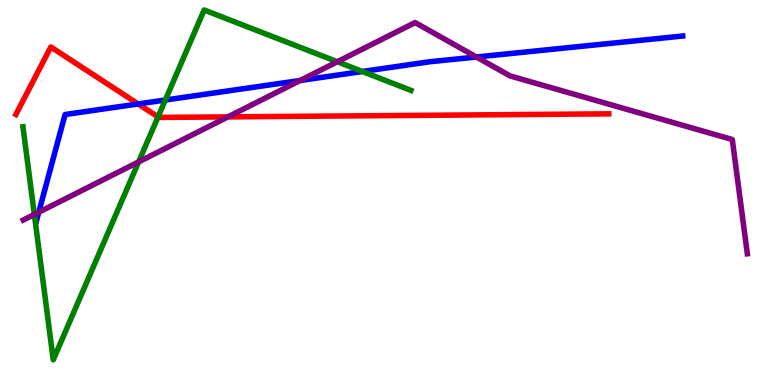[{'lines': ['blue', 'red'], 'intersections': [{'x': 1.78, 'y': 7.3}]}, {'lines': ['green', 'red'], 'intersections': [{'x': 2.04, 'y': 6.96}]}, {'lines': ['purple', 'red'], 'intersections': [{'x': 2.94, 'y': 6.96}]}, {'lines': ['blue', 'green'], 'intersections': [{'x': 2.13, 'y': 7.4}, {'x': 4.68, 'y': 8.14}]}, {'lines': ['blue', 'purple'], 'intersections': [{'x': 0.5, 'y': 4.49}, {'x': 3.87, 'y': 7.91}, {'x': 6.15, 'y': 8.52}]}, {'lines': ['green', 'purple'], 'intersections': [{'x': 0.443, 'y': 4.43}, {'x': 1.79, 'y': 5.79}, {'x': 4.35, 'y': 8.4}]}]